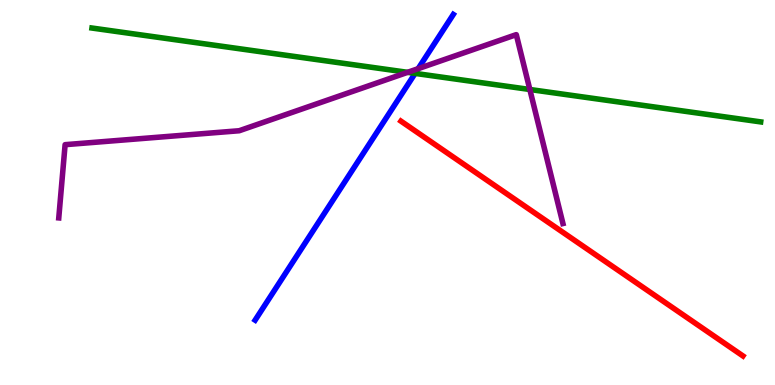[{'lines': ['blue', 'red'], 'intersections': []}, {'lines': ['green', 'red'], 'intersections': []}, {'lines': ['purple', 'red'], 'intersections': []}, {'lines': ['blue', 'green'], 'intersections': [{'x': 5.36, 'y': 8.09}]}, {'lines': ['blue', 'purple'], 'intersections': [{'x': 5.4, 'y': 8.22}]}, {'lines': ['green', 'purple'], 'intersections': [{'x': 5.26, 'y': 8.12}, {'x': 6.84, 'y': 7.68}]}]